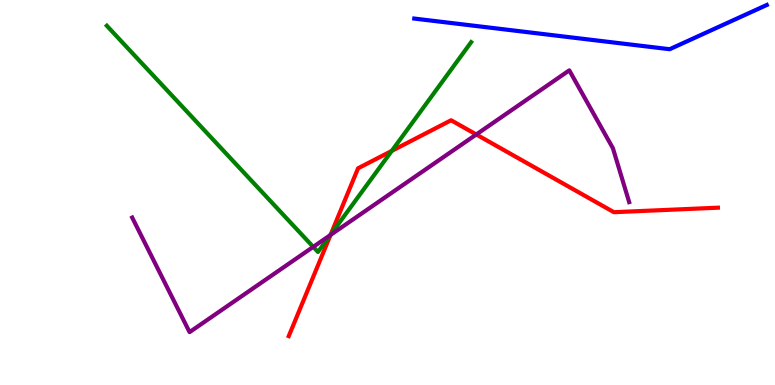[{'lines': ['blue', 'red'], 'intersections': []}, {'lines': ['green', 'red'], 'intersections': [{'x': 4.27, 'y': 3.91}, {'x': 5.06, 'y': 6.08}]}, {'lines': ['purple', 'red'], 'intersections': [{'x': 4.27, 'y': 3.9}, {'x': 6.15, 'y': 6.51}]}, {'lines': ['blue', 'green'], 'intersections': []}, {'lines': ['blue', 'purple'], 'intersections': []}, {'lines': ['green', 'purple'], 'intersections': [{'x': 4.04, 'y': 3.59}, {'x': 4.26, 'y': 3.89}]}]